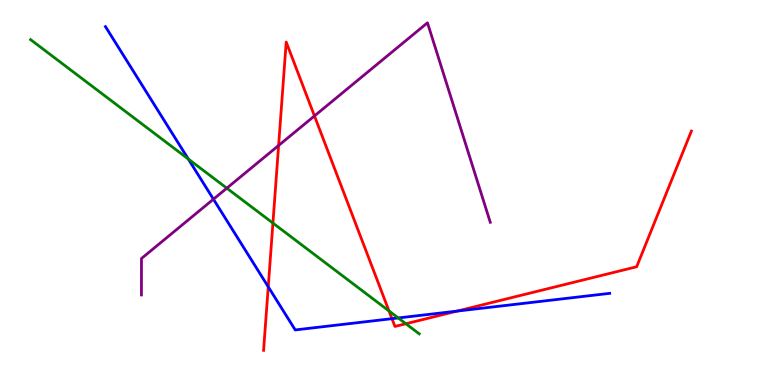[{'lines': ['blue', 'red'], 'intersections': [{'x': 3.46, 'y': 2.55}, {'x': 5.06, 'y': 1.72}, {'x': 5.9, 'y': 1.92}]}, {'lines': ['green', 'red'], 'intersections': [{'x': 3.52, 'y': 4.21}, {'x': 5.02, 'y': 1.92}, {'x': 5.24, 'y': 1.59}]}, {'lines': ['purple', 'red'], 'intersections': [{'x': 3.6, 'y': 6.22}, {'x': 4.06, 'y': 6.99}]}, {'lines': ['blue', 'green'], 'intersections': [{'x': 2.43, 'y': 5.87}, {'x': 5.14, 'y': 1.74}]}, {'lines': ['blue', 'purple'], 'intersections': [{'x': 2.75, 'y': 4.83}]}, {'lines': ['green', 'purple'], 'intersections': [{'x': 2.93, 'y': 5.11}]}]